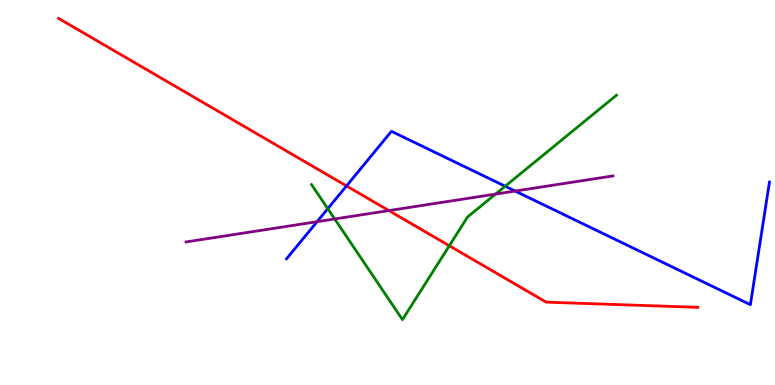[{'lines': ['blue', 'red'], 'intersections': [{'x': 4.47, 'y': 5.17}]}, {'lines': ['green', 'red'], 'intersections': [{'x': 5.8, 'y': 3.62}]}, {'lines': ['purple', 'red'], 'intersections': [{'x': 5.02, 'y': 4.53}]}, {'lines': ['blue', 'green'], 'intersections': [{'x': 4.23, 'y': 4.58}, {'x': 6.52, 'y': 5.16}]}, {'lines': ['blue', 'purple'], 'intersections': [{'x': 4.09, 'y': 4.24}, {'x': 6.65, 'y': 5.04}]}, {'lines': ['green', 'purple'], 'intersections': [{'x': 4.32, 'y': 4.31}, {'x': 6.39, 'y': 4.96}]}]